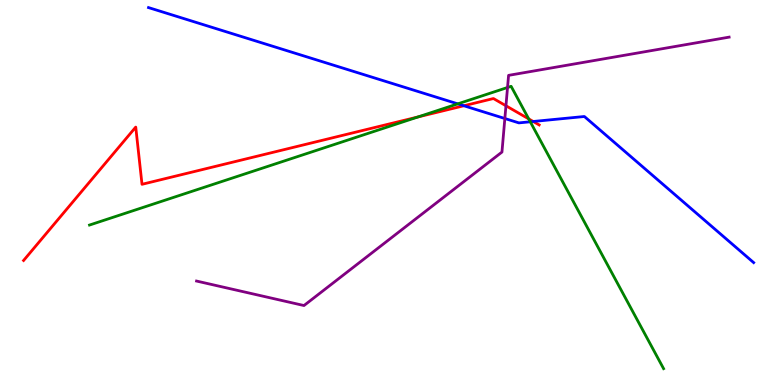[{'lines': ['blue', 'red'], 'intersections': [{'x': 5.99, 'y': 7.25}, {'x': 6.88, 'y': 6.84}]}, {'lines': ['green', 'red'], 'intersections': [{'x': 5.39, 'y': 6.96}, {'x': 6.82, 'y': 6.91}]}, {'lines': ['purple', 'red'], 'intersections': [{'x': 6.53, 'y': 7.25}]}, {'lines': ['blue', 'green'], 'intersections': [{'x': 5.91, 'y': 7.3}, {'x': 6.84, 'y': 6.84}]}, {'lines': ['blue', 'purple'], 'intersections': [{'x': 6.51, 'y': 6.92}]}, {'lines': ['green', 'purple'], 'intersections': [{'x': 6.55, 'y': 7.73}]}]